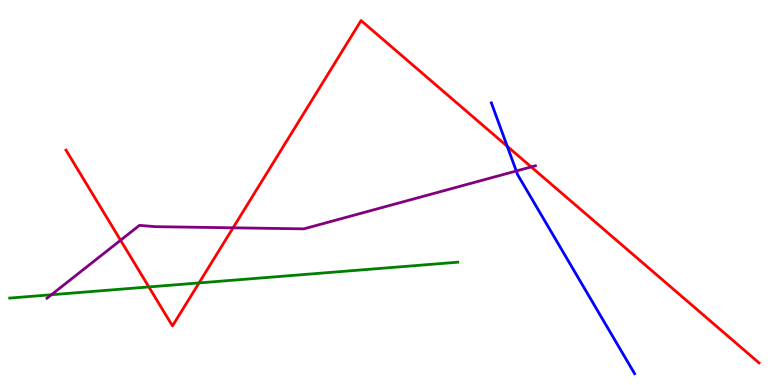[{'lines': ['blue', 'red'], 'intersections': [{'x': 6.55, 'y': 6.2}]}, {'lines': ['green', 'red'], 'intersections': [{'x': 1.92, 'y': 2.55}, {'x': 2.57, 'y': 2.65}]}, {'lines': ['purple', 'red'], 'intersections': [{'x': 1.56, 'y': 3.76}, {'x': 3.01, 'y': 4.08}, {'x': 6.85, 'y': 5.66}]}, {'lines': ['blue', 'green'], 'intersections': []}, {'lines': ['blue', 'purple'], 'intersections': [{'x': 6.66, 'y': 5.56}]}, {'lines': ['green', 'purple'], 'intersections': [{'x': 0.663, 'y': 2.34}]}]